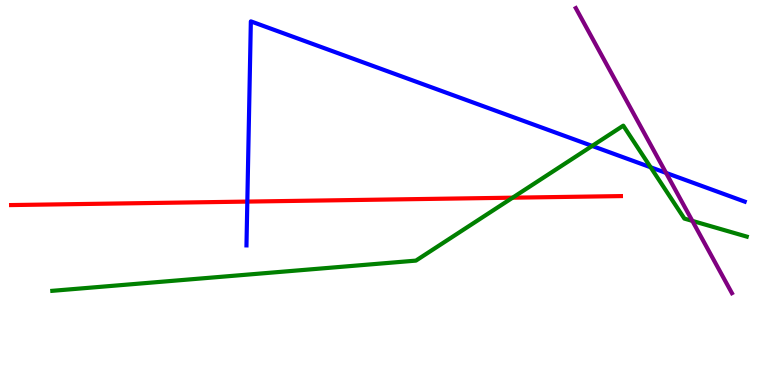[{'lines': ['blue', 'red'], 'intersections': [{'x': 3.19, 'y': 4.76}]}, {'lines': ['green', 'red'], 'intersections': [{'x': 6.61, 'y': 4.87}]}, {'lines': ['purple', 'red'], 'intersections': []}, {'lines': ['blue', 'green'], 'intersections': [{'x': 7.64, 'y': 6.21}, {'x': 8.4, 'y': 5.66}]}, {'lines': ['blue', 'purple'], 'intersections': [{'x': 8.59, 'y': 5.51}]}, {'lines': ['green', 'purple'], 'intersections': [{'x': 8.93, 'y': 4.26}]}]